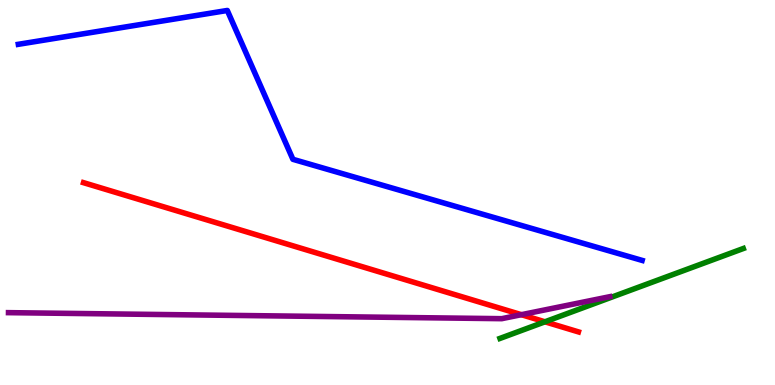[{'lines': ['blue', 'red'], 'intersections': []}, {'lines': ['green', 'red'], 'intersections': [{'x': 7.03, 'y': 1.64}]}, {'lines': ['purple', 'red'], 'intersections': [{'x': 6.73, 'y': 1.83}]}, {'lines': ['blue', 'green'], 'intersections': []}, {'lines': ['blue', 'purple'], 'intersections': []}, {'lines': ['green', 'purple'], 'intersections': []}]